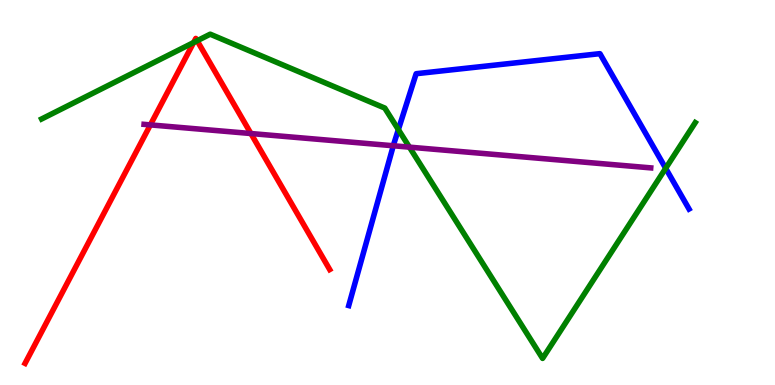[{'lines': ['blue', 'red'], 'intersections': []}, {'lines': ['green', 'red'], 'intersections': [{'x': 2.5, 'y': 8.9}, {'x': 2.54, 'y': 8.94}]}, {'lines': ['purple', 'red'], 'intersections': [{'x': 1.94, 'y': 6.76}, {'x': 3.24, 'y': 6.53}]}, {'lines': ['blue', 'green'], 'intersections': [{'x': 5.14, 'y': 6.63}, {'x': 8.59, 'y': 5.63}]}, {'lines': ['blue', 'purple'], 'intersections': [{'x': 5.07, 'y': 6.21}]}, {'lines': ['green', 'purple'], 'intersections': [{'x': 5.28, 'y': 6.18}]}]